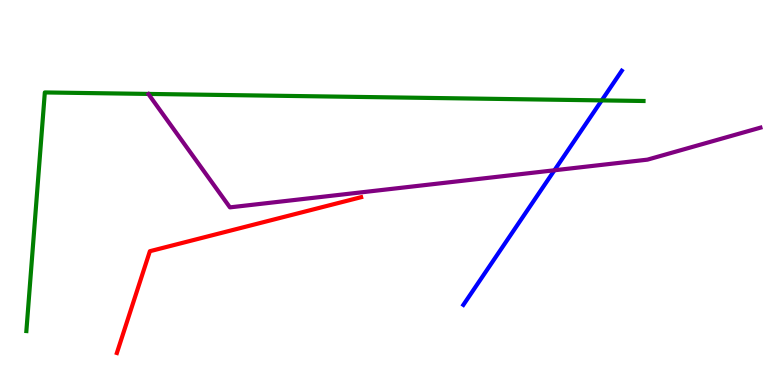[{'lines': ['blue', 'red'], 'intersections': []}, {'lines': ['green', 'red'], 'intersections': []}, {'lines': ['purple', 'red'], 'intersections': []}, {'lines': ['blue', 'green'], 'intersections': [{'x': 7.76, 'y': 7.39}]}, {'lines': ['blue', 'purple'], 'intersections': [{'x': 7.15, 'y': 5.58}]}, {'lines': ['green', 'purple'], 'intersections': []}]